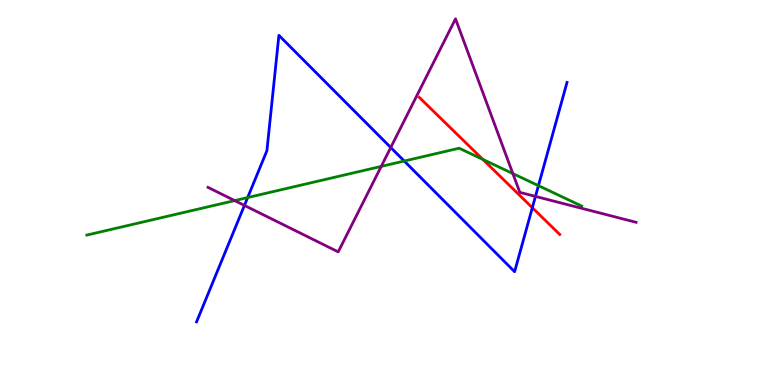[{'lines': ['blue', 'red'], 'intersections': [{'x': 6.87, 'y': 4.6}]}, {'lines': ['green', 'red'], 'intersections': [{'x': 6.23, 'y': 5.86}]}, {'lines': ['purple', 'red'], 'intersections': []}, {'lines': ['blue', 'green'], 'intersections': [{'x': 3.2, 'y': 4.87}, {'x': 5.22, 'y': 5.82}, {'x': 6.95, 'y': 5.18}]}, {'lines': ['blue', 'purple'], 'intersections': [{'x': 3.15, 'y': 4.66}, {'x': 5.04, 'y': 6.17}, {'x': 6.91, 'y': 4.9}]}, {'lines': ['green', 'purple'], 'intersections': [{'x': 3.03, 'y': 4.79}, {'x': 4.92, 'y': 5.68}, {'x': 6.62, 'y': 5.49}]}]